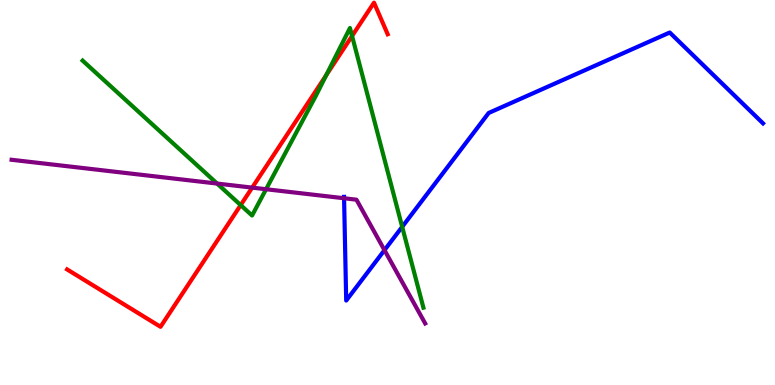[{'lines': ['blue', 'red'], 'intersections': []}, {'lines': ['green', 'red'], 'intersections': [{'x': 3.11, 'y': 4.67}, {'x': 4.21, 'y': 8.04}, {'x': 4.54, 'y': 9.07}]}, {'lines': ['purple', 'red'], 'intersections': [{'x': 3.25, 'y': 5.13}]}, {'lines': ['blue', 'green'], 'intersections': [{'x': 5.19, 'y': 4.11}]}, {'lines': ['blue', 'purple'], 'intersections': [{'x': 4.44, 'y': 4.85}, {'x': 4.96, 'y': 3.5}]}, {'lines': ['green', 'purple'], 'intersections': [{'x': 2.8, 'y': 5.23}, {'x': 3.43, 'y': 5.08}]}]